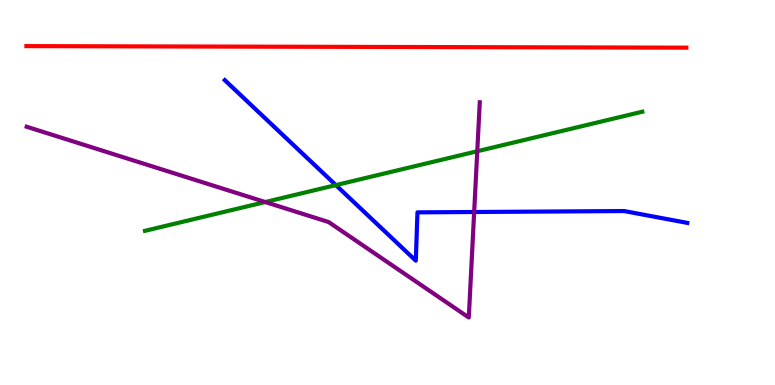[{'lines': ['blue', 'red'], 'intersections': []}, {'lines': ['green', 'red'], 'intersections': []}, {'lines': ['purple', 'red'], 'intersections': []}, {'lines': ['blue', 'green'], 'intersections': [{'x': 4.33, 'y': 5.19}]}, {'lines': ['blue', 'purple'], 'intersections': [{'x': 6.12, 'y': 4.49}]}, {'lines': ['green', 'purple'], 'intersections': [{'x': 3.42, 'y': 4.75}, {'x': 6.16, 'y': 6.07}]}]